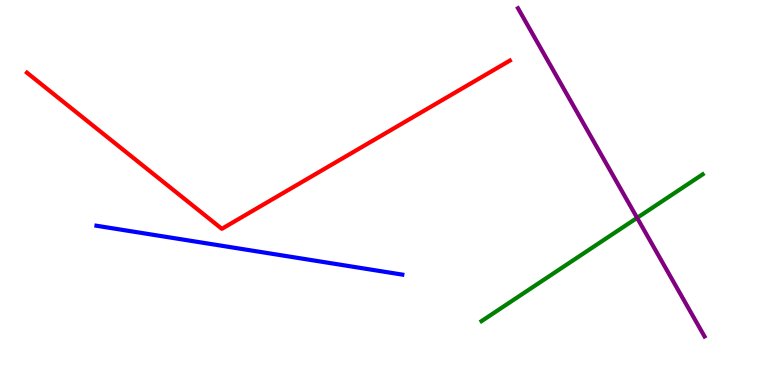[{'lines': ['blue', 'red'], 'intersections': []}, {'lines': ['green', 'red'], 'intersections': []}, {'lines': ['purple', 'red'], 'intersections': []}, {'lines': ['blue', 'green'], 'intersections': []}, {'lines': ['blue', 'purple'], 'intersections': []}, {'lines': ['green', 'purple'], 'intersections': [{'x': 8.22, 'y': 4.34}]}]